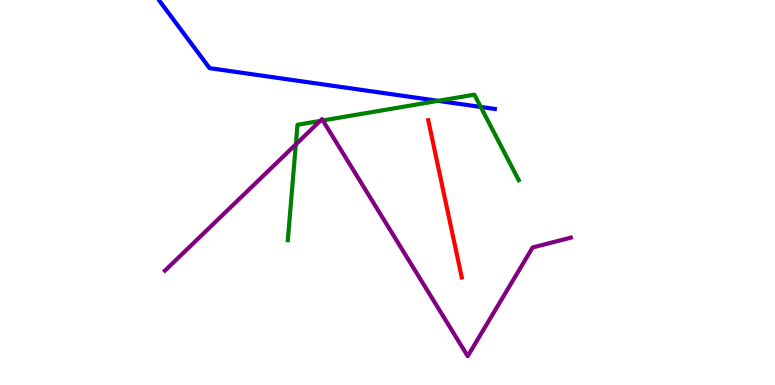[{'lines': ['blue', 'red'], 'intersections': []}, {'lines': ['green', 'red'], 'intersections': []}, {'lines': ['purple', 'red'], 'intersections': []}, {'lines': ['blue', 'green'], 'intersections': [{'x': 5.65, 'y': 7.38}, {'x': 6.2, 'y': 7.22}]}, {'lines': ['blue', 'purple'], 'intersections': []}, {'lines': ['green', 'purple'], 'intersections': [{'x': 3.82, 'y': 6.25}, {'x': 4.13, 'y': 6.86}, {'x': 4.17, 'y': 6.87}]}]